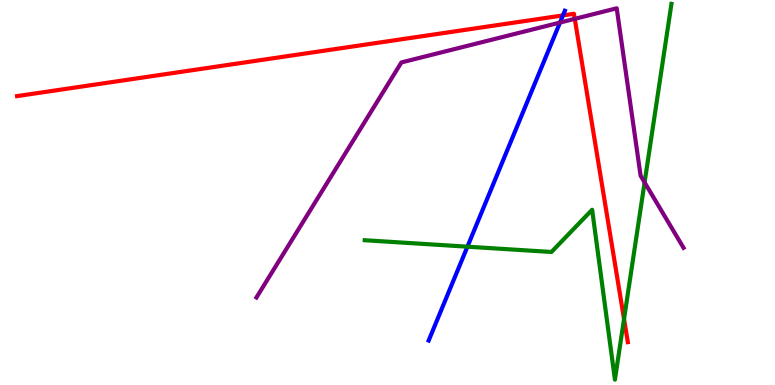[{'lines': ['blue', 'red'], 'intersections': [{'x': 7.26, 'y': 9.6}]}, {'lines': ['green', 'red'], 'intersections': [{'x': 8.05, 'y': 1.71}]}, {'lines': ['purple', 'red'], 'intersections': [{'x': 7.42, 'y': 9.51}]}, {'lines': ['blue', 'green'], 'intersections': [{'x': 6.03, 'y': 3.59}]}, {'lines': ['blue', 'purple'], 'intersections': [{'x': 7.23, 'y': 9.41}]}, {'lines': ['green', 'purple'], 'intersections': [{'x': 8.32, 'y': 5.26}]}]